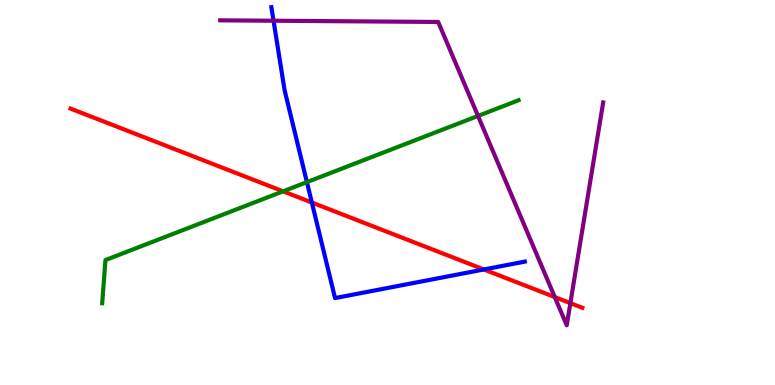[{'lines': ['blue', 'red'], 'intersections': [{'x': 4.02, 'y': 4.74}, {'x': 6.24, 'y': 3.0}]}, {'lines': ['green', 'red'], 'intersections': [{'x': 3.65, 'y': 5.03}]}, {'lines': ['purple', 'red'], 'intersections': [{'x': 7.16, 'y': 2.28}, {'x': 7.36, 'y': 2.13}]}, {'lines': ['blue', 'green'], 'intersections': [{'x': 3.96, 'y': 5.27}]}, {'lines': ['blue', 'purple'], 'intersections': [{'x': 3.53, 'y': 9.46}]}, {'lines': ['green', 'purple'], 'intersections': [{'x': 6.17, 'y': 6.99}]}]